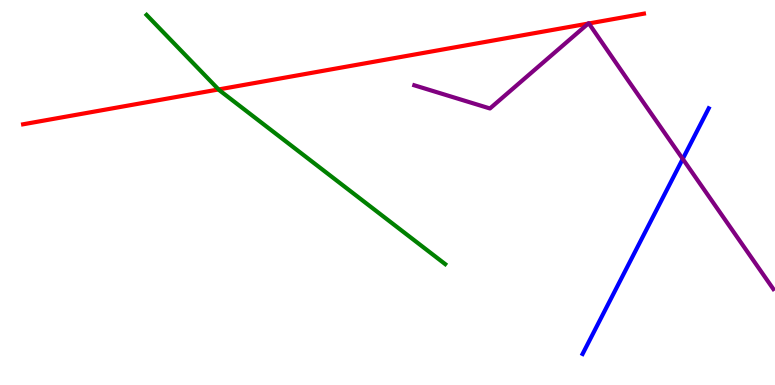[{'lines': ['blue', 'red'], 'intersections': []}, {'lines': ['green', 'red'], 'intersections': [{'x': 2.82, 'y': 7.68}]}, {'lines': ['purple', 'red'], 'intersections': [{'x': 7.59, 'y': 9.39}, {'x': 7.6, 'y': 9.39}]}, {'lines': ['blue', 'green'], 'intersections': []}, {'lines': ['blue', 'purple'], 'intersections': [{'x': 8.81, 'y': 5.87}]}, {'lines': ['green', 'purple'], 'intersections': []}]